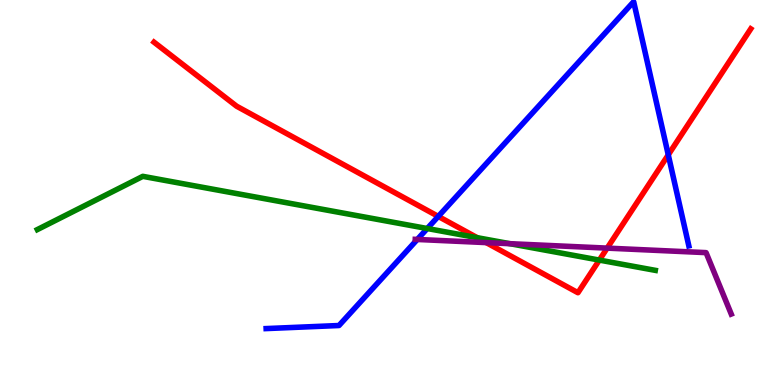[{'lines': ['blue', 'red'], 'intersections': [{'x': 5.66, 'y': 4.38}, {'x': 8.62, 'y': 5.98}]}, {'lines': ['green', 'red'], 'intersections': [{'x': 6.16, 'y': 3.83}, {'x': 7.73, 'y': 3.24}]}, {'lines': ['purple', 'red'], 'intersections': [{'x': 6.27, 'y': 3.7}, {'x': 7.83, 'y': 3.56}]}, {'lines': ['blue', 'green'], 'intersections': [{'x': 5.51, 'y': 4.06}]}, {'lines': ['blue', 'purple'], 'intersections': [{'x': 5.38, 'y': 3.78}]}, {'lines': ['green', 'purple'], 'intersections': [{'x': 6.58, 'y': 3.67}]}]